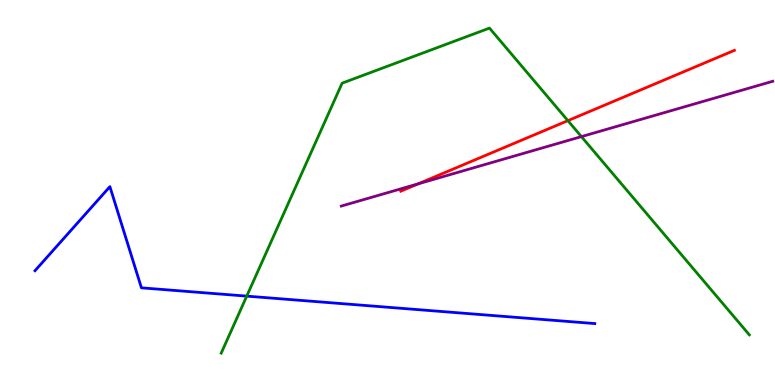[{'lines': ['blue', 'red'], 'intersections': []}, {'lines': ['green', 'red'], 'intersections': [{'x': 7.33, 'y': 6.87}]}, {'lines': ['purple', 'red'], 'intersections': [{'x': 5.4, 'y': 5.23}]}, {'lines': ['blue', 'green'], 'intersections': [{'x': 3.18, 'y': 2.31}]}, {'lines': ['blue', 'purple'], 'intersections': []}, {'lines': ['green', 'purple'], 'intersections': [{'x': 7.5, 'y': 6.45}]}]